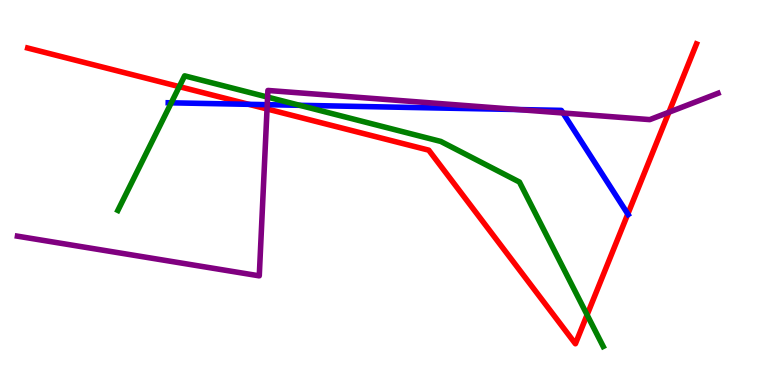[{'lines': ['blue', 'red'], 'intersections': [{'x': 3.21, 'y': 7.29}, {'x': 8.1, 'y': 4.44}]}, {'lines': ['green', 'red'], 'intersections': [{'x': 2.31, 'y': 7.75}, {'x': 7.58, 'y': 1.82}]}, {'lines': ['purple', 'red'], 'intersections': [{'x': 3.45, 'y': 7.17}, {'x': 8.63, 'y': 7.08}]}, {'lines': ['blue', 'green'], 'intersections': [{'x': 2.21, 'y': 7.33}, {'x': 3.87, 'y': 7.26}]}, {'lines': ['blue', 'purple'], 'intersections': [{'x': 3.45, 'y': 7.28}, {'x': 6.68, 'y': 7.16}, {'x': 7.26, 'y': 7.07}]}, {'lines': ['green', 'purple'], 'intersections': [{'x': 3.45, 'y': 7.48}]}]